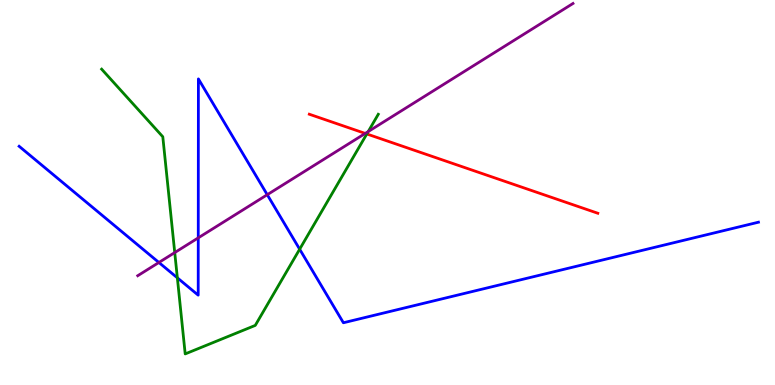[{'lines': ['blue', 'red'], 'intersections': []}, {'lines': ['green', 'red'], 'intersections': [{'x': 4.73, 'y': 6.52}]}, {'lines': ['purple', 'red'], 'intersections': [{'x': 4.71, 'y': 6.53}]}, {'lines': ['blue', 'green'], 'intersections': [{'x': 2.29, 'y': 2.78}, {'x': 3.87, 'y': 3.53}]}, {'lines': ['blue', 'purple'], 'intersections': [{'x': 2.05, 'y': 3.18}, {'x': 2.56, 'y': 3.82}, {'x': 3.45, 'y': 4.94}]}, {'lines': ['green', 'purple'], 'intersections': [{'x': 2.25, 'y': 3.44}, {'x': 4.75, 'y': 6.58}]}]